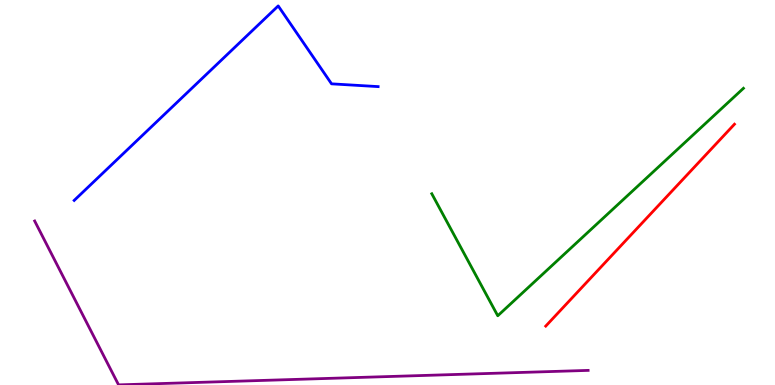[{'lines': ['blue', 'red'], 'intersections': []}, {'lines': ['green', 'red'], 'intersections': []}, {'lines': ['purple', 'red'], 'intersections': []}, {'lines': ['blue', 'green'], 'intersections': []}, {'lines': ['blue', 'purple'], 'intersections': []}, {'lines': ['green', 'purple'], 'intersections': []}]